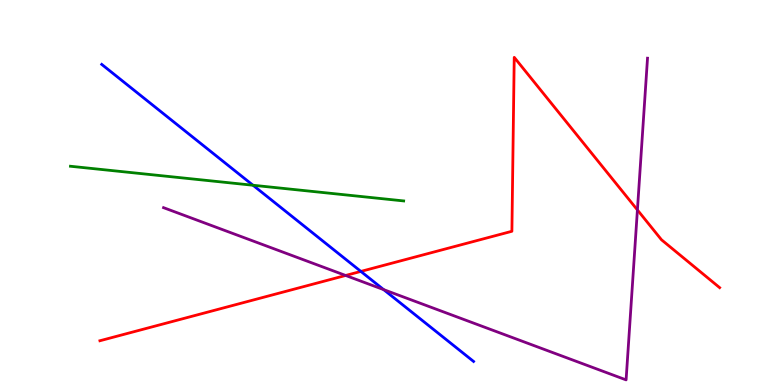[{'lines': ['blue', 'red'], 'intersections': [{'x': 4.66, 'y': 2.95}]}, {'lines': ['green', 'red'], 'intersections': []}, {'lines': ['purple', 'red'], 'intersections': [{'x': 4.46, 'y': 2.85}, {'x': 8.22, 'y': 4.55}]}, {'lines': ['blue', 'green'], 'intersections': [{'x': 3.26, 'y': 5.19}]}, {'lines': ['blue', 'purple'], 'intersections': [{'x': 4.95, 'y': 2.48}]}, {'lines': ['green', 'purple'], 'intersections': []}]